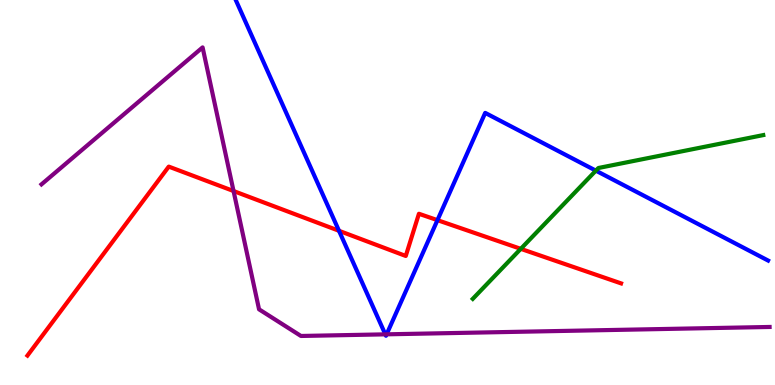[{'lines': ['blue', 'red'], 'intersections': [{'x': 4.37, 'y': 4.01}, {'x': 5.64, 'y': 4.28}]}, {'lines': ['green', 'red'], 'intersections': [{'x': 6.72, 'y': 3.54}]}, {'lines': ['purple', 'red'], 'intersections': [{'x': 3.01, 'y': 5.04}]}, {'lines': ['blue', 'green'], 'intersections': [{'x': 7.69, 'y': 5.57}]}, {'lines': ['blue', 'purple'], 'intersections': [{'x': 4.97, 'y': 1.32}, {'x': 4.99, 'y': 1.32}]}, {'lines': ['green', 'purple'], 'intersections': []}]